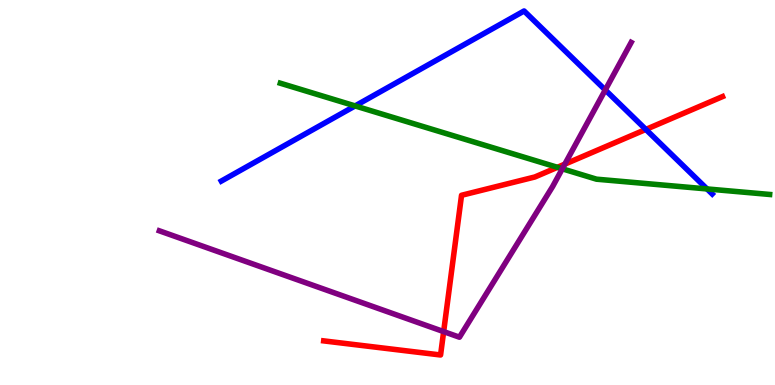[{'lines': ['blue', 'red'], 'intersections': [{'x': 8.33, 'y': 6.64}]}, {'lines': ['green', 'red'], 'intersections': [{'x': 7.19, 'y': 5.65}]}, {'lines': ['purple', 'red'], 'intersections': [{'x': 5.72, 'y': 1.39}, {'x': 7.29, 'y': 5.74}]}, {'lines': ['blue', 'green'], 'intersections': [{'x': 4.58, 'y': 7.25}, {'x': 9.12, 'y': 5.09}]}, {'lines': ['blue', 'purple'], 'intersections': [{'x': 7.81, 'y': 7.66}]}, {'lines': ['green', 'purple'], 'intersections': [{'x': 7.26, 'y': 5.62}]}]